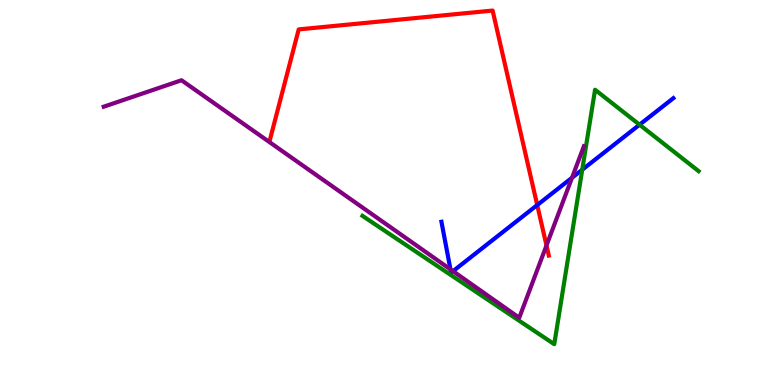[{'lines': ['blue', 'red'], 'intersections': [{'x': 6.93, 'y': 4.67}]}, {'lines': ['green', 'red'], 'intersections': []}, {'lines': ['purple', 'red'], 'intersections': [{'x': 7.05, 'y': 3.62}]}, {'lines': ['blue', 'green'], 'intersections': [{'x': 7.51, 'y': 5.59}, {'x': 8.25, 'y': 6.76}]}, {'lines': ['blue', 'purple'], 'intersections': [{'x': 5.81, 'y': 3.0}, {'x': 5.85, 'y': 2.96}, {'x': 7.38, 'y': 5.38}]}, {'lines': ['green', 'purple'], 'intersections': []}]